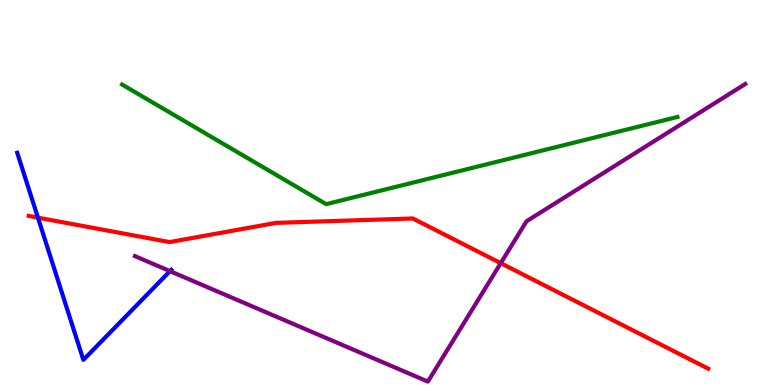[{'lines': ['blue', 'red'], 'intersections': [{'x': 0.49, 'y': 4.35}]}, {'lines': ['green', 'red'], 'intersections': []}, {'lines': ['purple', 'red'], 'intersections': [{'x': 6.46, 'y': 3.16}]}, {'lines': ['blue', 'green'], 'intersections': []}, {'lines': ['blue', 'purple'], 'intersections': [{'x': 2.19, 'y': 2.96}]}, {'lines': ['green', 'purple'], 'intersections': []}]